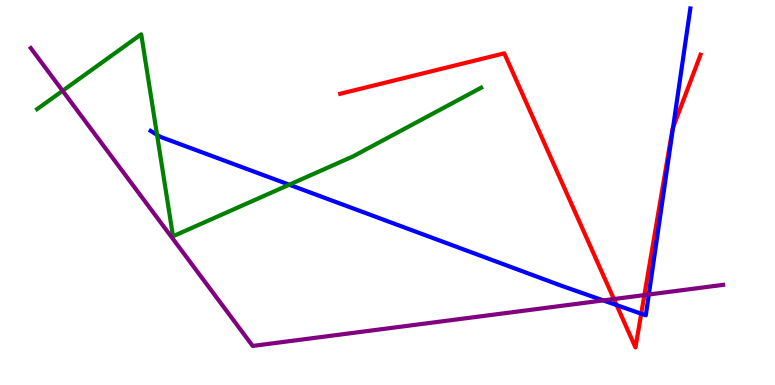[{'lines': ['blue', 'red'], 'intersections': [{'x': 7.96, 'y': 2.08}, {'x': 8.27, 'y': 1.85}, {'x': 8.68, 'y': 6.69}]}, {'lines': ['green', 'red'], 'intersections': []}, {'lines': ['purple', 'red'], 'intersections': [{'x': 7.92, 'y': 2.23}, {'x': 8.31, 'y': 2.34}]}, {'lines': ['blue', 'green'], 'intersections': [{'x': 2.03, 'y': 6.5}, {'x': 3.73, 'y': 5.2}]}, {'lines': ['blue', 'purple'], 'intersections': [{'x': 7.78, 'y': 2.2}, {'x': 8.37, 'y': 2.35}]}, {'lines': ['green', 'purple'], 'intersections': [{'x': 0.808, 'y': 7.64}]}]